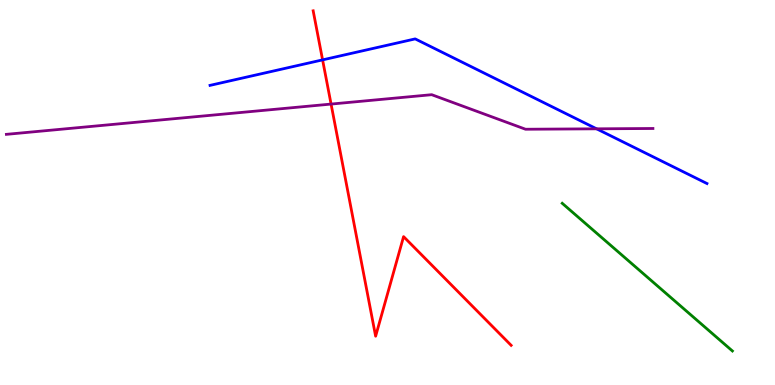[{'lines': ['blue', 'red'], 'intersections': [{'x': 4.16, 'y': 8.44}]}, {'lines': ['green', 'red'], 'intersections': []}, {'lines': ['purple', 'red'], 'intersections': [{'x': 4.27, 'y': 7.3}]}, {'lines': ['blue', 'green'], 'intersections': []}, {'lines': ['blue', 'purple'], 'intersections': [{'x': 7.7, 'y': 6.65}]}, {'lines': ['green', 'purple'], 'intersections': []}]